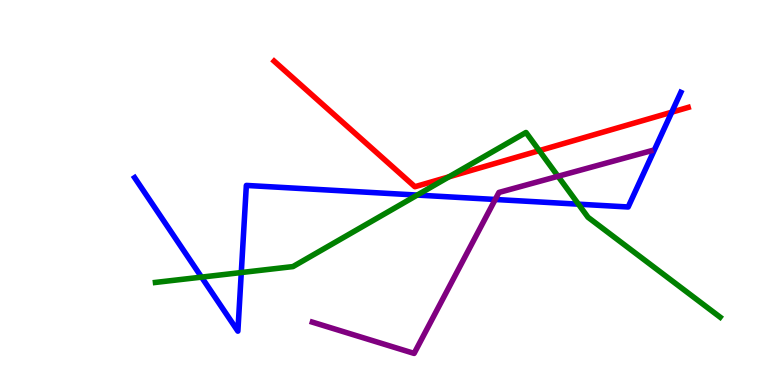[{'lines': ['blue', 'red'], 'intersections': [{'x': 8.67, 'y': 7.09}]}, {'lines': ['green', 'red'], 'intersections': [{'x': 5.79, 'y': 5.41}, {'x': 6.96, 'y': 6.09}]}, {'lines': ['purple', 'red'], 'intersections': []}, {'lines': ['blue', 'green'], 'intersections': [{'x': 2.6, 'y': 2.8}, {'x': 3.11, 'y': 2.92}, {'x': 5.38, 'y': 4.93}, {'x': 7.46, 'y': 4.7}]}, {'lines': ['blue', 'purple'], 'intersections': [{'x': 6.39, 'y': 4.82}]}, {'lines': ['green', 'purple'], 'intersections': [{'x': 7.2, 'y': 5.42}]}]